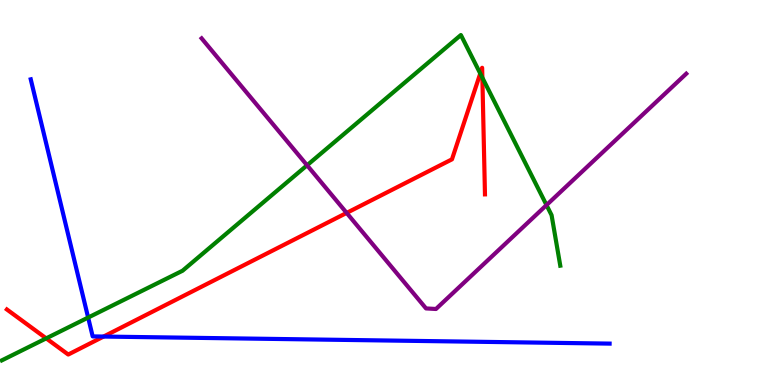[{'lines': ['blue', 'red'], 'intersections': [{'x': 1.34, 'y': 1.26}]}, {'lines': ['green', 'red'], 'intersections': [{'x': 0.596, 'y': 1.21}, {'x': 6.2, 'y': 8.09}, {'x': 6.22, 'y': 7.98}]}, {'lines': ['purple', 'red'], 'intersections': [{'x': 4.47, 'y': 4.47}]}, {'lines': ['blue', 'green'], 'intersections': [{'x': 1.14, 'y': 1.75}]}, {'lines': ['blue', 'purple'], 'intersections': []}, {'lines': ['green', 'purple'], 'intersections': [{'x': 3.96, 'y': 5.71}, {'x': 7.05, 'y': 4.67}]}]